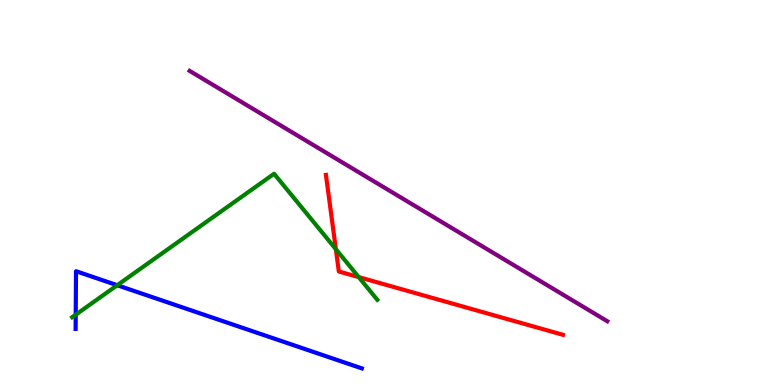[{'lines': ['blue', 'red'], 'intersections': []}, {'lines': ['green', 'red'], 'intersections': [{'x': 4.33, 'y': 3.53}, {'x': 4.63, 'y': 2.8}]}, {'lines': ['purple', 'red'], 'intersections': []}, {'lines': ['blue', 'green'], 'intersections': [{'x': 0.977, 'y': 1.83}, {'x': 1.51, 'y': 2.59}]}, {'lines': ['blue', 'purple'], 'intersections': []}, {'lines': ['green', 'purple'], 'intersections': []}]